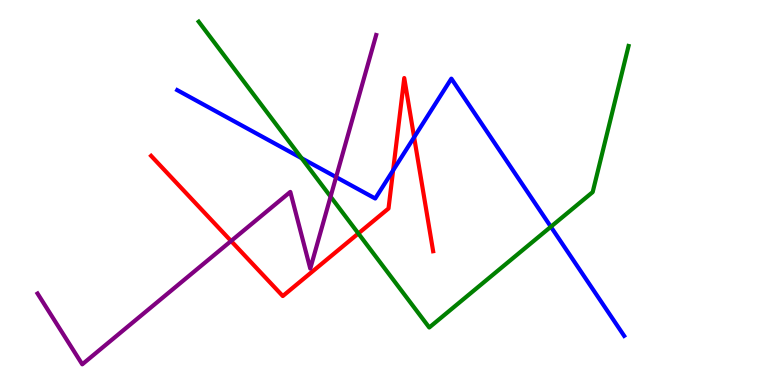[{'lines': ['blue', 'red'], 'intersections': [{'x': 5.07, 'y': 5.58}, {'x': 5.34, 'y': 6.43}]}, {'lines': ['green', 'red'], 'intersections': [{'x': 4.62, 'y': 3.94}]}, {'lines': ['purple', 'red'], 'intersections': [{'x': 2.98, 'y': 3.74}]}, {'lines': ['blue', 'green'], 'intersections': [{'x': 3.89, 'y': 5.89}, {'x': 7.11, 'y': 4.11}]}, {'lines': ['blue', 'purple'], 'intersections': [{'x': 4.34, 'y': 5.4}]}, {'lines': ['green', 'purple'], 'intersections': [{'x': 4.27, 'y': 4.89}]}]